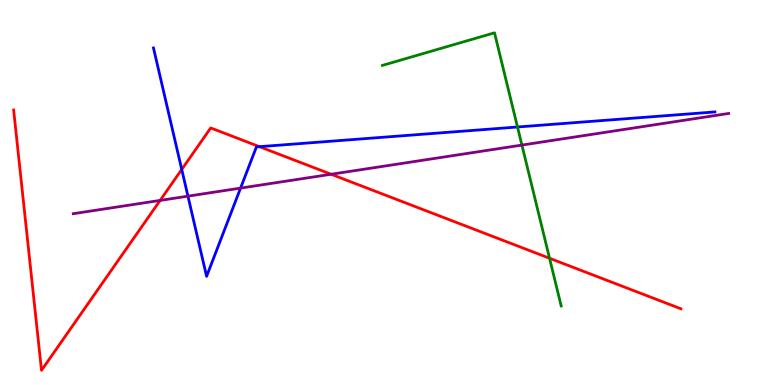[{'lines': ['blue', 'red'], 'intersections': [{'x': 2.34, 'y': 5.6}, {'x': 3.35, 'y': 6.19}]}, {'lines': ['green', 'red'], 'intersections': [{'x': 7.09, 'y': 3.29}]}, {'lines': ['purple', 'red'], 'intersections': [{'x': 2.07, 'y': 4.79}, {'x': 4.27, 'y': 5.47}]}, {'lines': ['blue', 'green'], 'intersections': [{'x': 6.68, 'y': 6.7}]}, {'lines': ['blue', 'purple'], 'intersections': [{'x': 2.43, 'y': 4.91}, {'x': 3.1, 'y': 5.11}]}, {'lines': ['green', 'purple'], 'intersections': [{'x': 6.73, 'y': 6.23}]}]